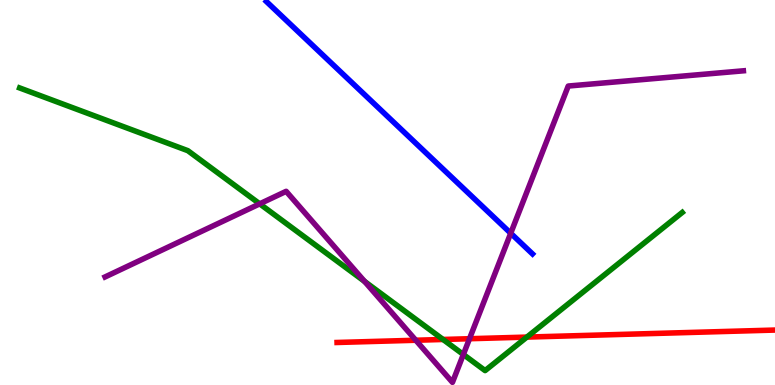[{'lines': ['blue', 'red'], 'intersections': []}, {'lines': ['green', 'red'], 'intersections': [{'x': 5.72, 'y': 1.18}, {'x': 6.8, 'y': 1.24}]}, {'lines': ['purple', 'red'], 'intersections': [{'x': 5.37, 'y': 1.16}, {'x': 6.06, 'y': 1.2}]}, {'lines': ['blue', 'green'], 'intersections': []}, {'lines': ['blue', 'purple'], 'intersections': [{'x': 6.59, 'y': 3.94}]}, {'lines': ['green', 'purple'], 'intersections': [{'x': 3.35, 'y': 4.71}, {'x': 4.7, 'y': 2.69}, {'x': 5.98, 'y': 0.793}]}]